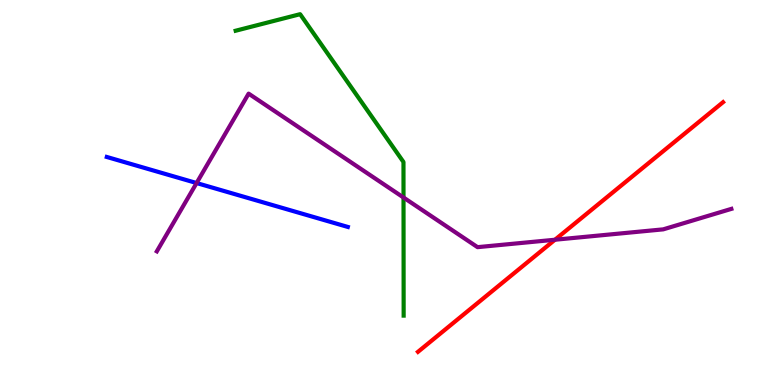[{'lines': ['blue', 'red'], 'intersections': []}, {'lines': ['green', 'red'], 'intersections': []}, {'lines': ['purple', 'red'], 'intersections': [{'x': 7.16, 'y': 3.77}]}, {'lines': ['blue', 'green'], 'intersections': []}, {'lines': ['blue', 'purple'], 'intersections': [{'x': 2.54, 'y': 5.25}]}, {'lines': ['green', 'purple'], 'intersections': [{'x': 5.21, 'y': 4.87}]}]